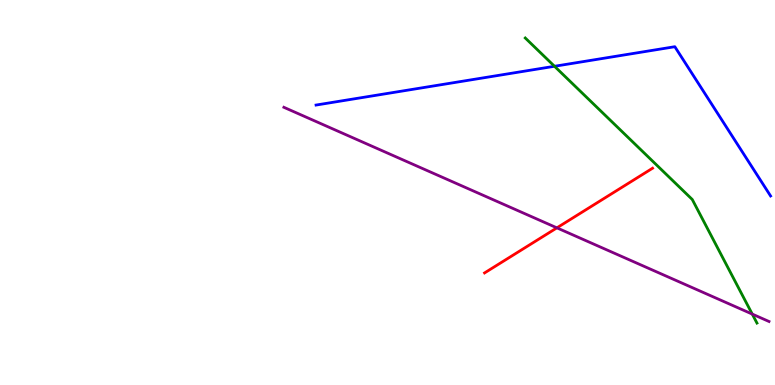[{'lines': ['blue', 'red'], 'intersections': []}, {'lines': ['green', 'red'], 'intersections': []}, {'lines': ['purple', 'red'], 'intersections': [{'x': 7.19, 'y': 4.08}]}, {'lines': ['blue', 'green'], 'intersections': [{'x': 7.15, 'y': 8.28}]}, {'lines': ['blue', 'purple'], 'intersections': []}, {'lines': ['green', 'purple'], 'intersections': [{'x': 9.71, 'y': 1.84}]}]